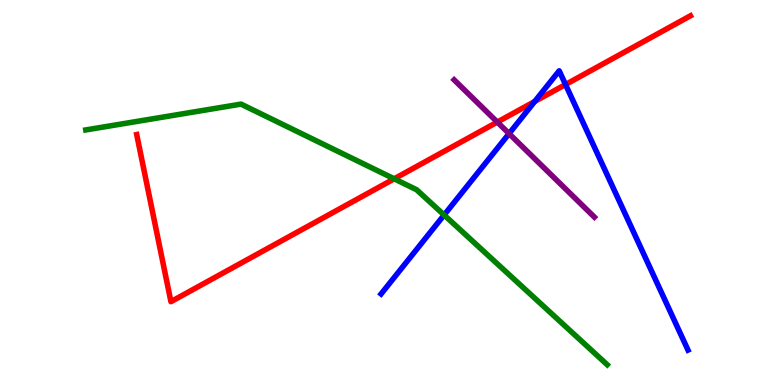[{'lines': ['blue', 'red'], 'intersections': [{'x': 6.9, 'y': 7.36}, {'x': 7.3, 'y': 7.8}]}, {'lines': ['green', 'red'], 'intersections': [{'x': 5.09, 'y': 5.36}]}, {'lines': ['purple', 'red'], 'intersections': [{'x': 6.42, 'y': 6.83}]}, {'lines': ['blue', 'green'], 'intersections': [{'x': 5.73, 'y': 4.42}]}, {'lines': ['blue', 'purple'], 'intersections': [{'x': 6.57, 'y': 6.53}]}, {'lines': ['green', 'purple'], 'intersections': []}]